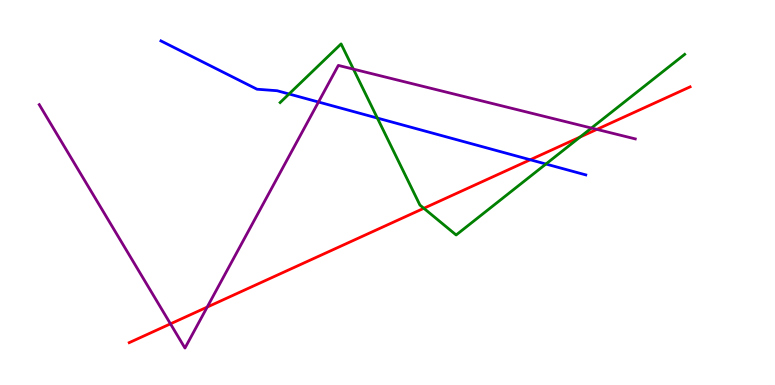[{'lines': ['blue', 'red'], 'intersections': [{'x': 6.84, 'y': 5.85}]}, {'lines': ['green', 'red'], 'intersections': [{'x': 5.47, 'y': 4.59}, {'x': 7.48, 'y': 6.44}]}, {'lines': ['purple', 'red'], 'intersections': [{'x': 2.2, 'y': 1.59}, {'x': 2.67, 'y': 2.02}, {'x': 7.7, 'y': 6.64}]}, {'lines': ['blue', 'green'], 'intersections': [{'x': 3.73, 'y': 7.56}, {'x': 4.87, 'y': 6.93}, {'x': 7.04, 'y': 5.74}]}, {'lines': ['blue', 'purple'], 'intersections': [{'x': 4.11, 'y': 7.35}]}, {'lines': ['green', 'purple'], 'intersections': [{'x': 4.56, 'y': 8.2}, {'x': 7.63, 'y': 6.67}]}]